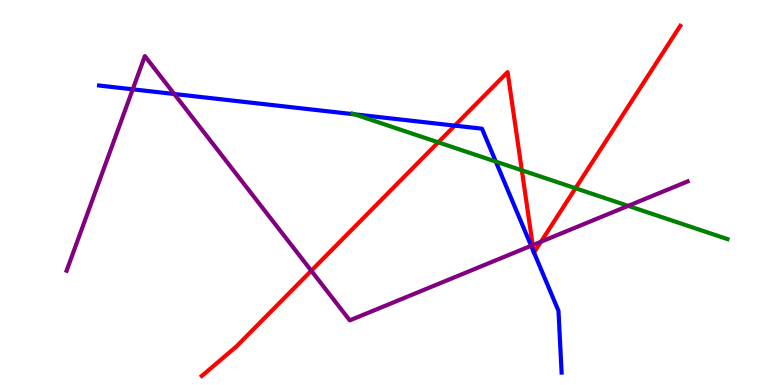[{'lines': ['blue', 'red'], 'intersections': [{'x': 5.87, 'y': 6.74}, {'x': 6.89, 'y': 3.46}, {'x': 6.89, 'y': 3.44}]}, {'lines': ['green', 'red'], 'intersections': [{'x': 5.65, 'y': 6.3}, {'x': 6.73, 'y': 5.58}, {'x': 7.43, 'y': 5.11}]}, {'lines': ['purple', 'red'], 'intersections': [{'x': 4.02, 'y': 2.97}, {'x': 6.87, 'y': 3.63}, {'x': 6.98, 'y': 3.72}]}, {'lines': ['blue', 'green'], 'intersections': [{'x': 4.57, 'y': 7.03}, {'x': 6.4, 'y': 5.8}]}, {'lines': ['blue', 'purple'], 'intersections': [{'x': 1.71, 'y': 7.68}, {'x': 2.25, 'y': 7.56}, {'x': 6.85, 'y': 3.62}]}, {'lines': ['green', 'purple'], 'intersections': [{'x': 8.11, 'y': 4.65}]}]